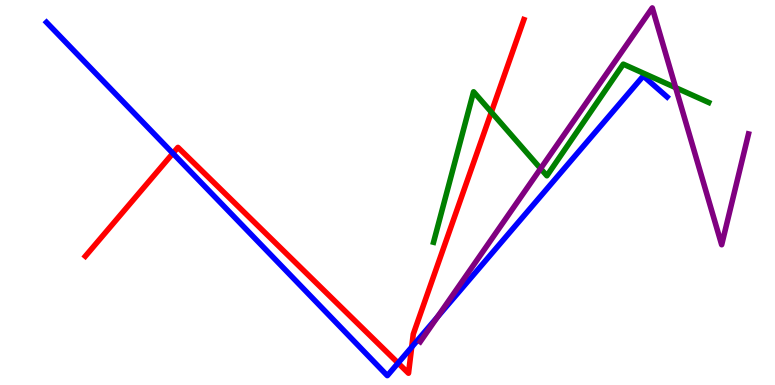[{'lines': ['blue', 'red'], 'intersections': [{'x': 2.23, 'y': 6.02}, {'x': 5.14, 'y': 0.57}, {'x': 5.31, 'y': 0.984}]}, {'lines': ['green', 'red'], 'intersections': [{'x': 6.34, 'y': 7.09}]}, {'lines': ['purple', 'red'], 'intersections': []}, {'lines': ['blue', 'green'], 'intersections': []}, {'lines': ['blue', 'purple'], 'intersections': [{'x': 5.64, 'y': 1.77}]}, {'lines': ['green', 'purple'], 'intersections': [{'x': 6.98, 'y': 5.62}, {'x': 8.72, 'y': 7.72}]}]